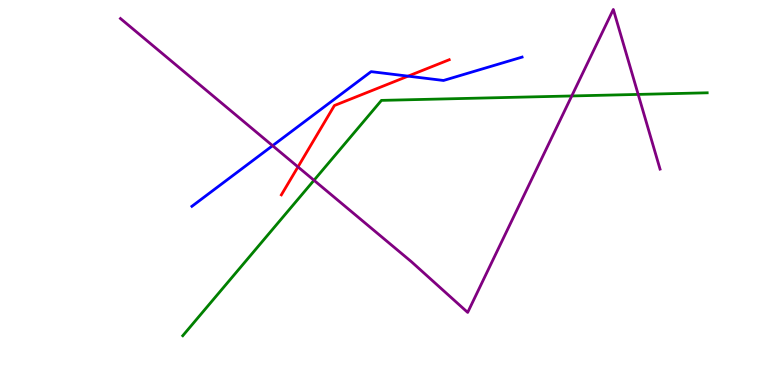[{'lines': ['blue', 'red'], 'intersections': [{'x': 5.27, 'y': 8.02}]}, {'lines': ['green', 'red'], 'intersections': []}, {'lines': ['purple', 'red'], 'intersections': [{'x': 3.84, 'y': 5.67}]}, {'lines': ['blue', 'green'], 'intersections': []}, {'lines': ['blue', 'purple'], 'intersections': [{'x': 3.52, 'y': 6.22}]}, {'lines': ['green', 'purple'], 'intersections': [{'x': 4.05, 'y': 5.32}, {'x': 7.38, 'y': 7.51}, {'x': 8.23, 'y': 7.55}]}]